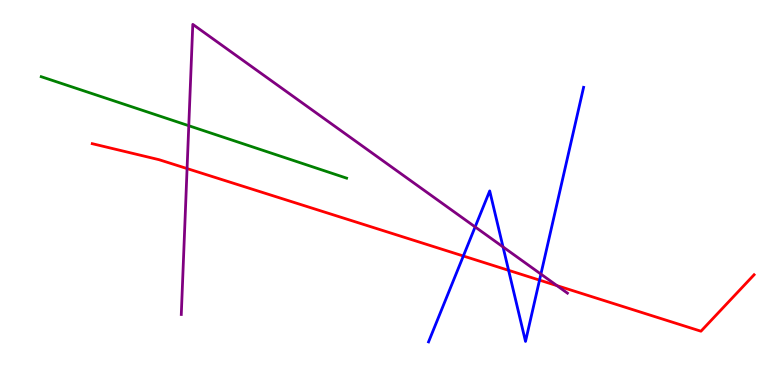[{'lines': ['blue', 'red'], 'intersections': [{'x': 5.98, 'y': 3.35}, {'x': 6.56, 'y': 2.98}, {'x': 6.96, 'y': 2.72}]}, {'lines': ['green', 'red'], 'intersections': []}, {'lines': ['purple', 'red'], 'intersections': [{'x': 2.41, 'y': 5.62}, {'x': 7.19, 'y': 2.58}]}, {'lines': ['blue', 'green'], 'intersections': []}, {'lines': ['blue', 'purple'], 'intersections': [{'x': 6.13, 'y': 4.11}, {'x': 6.49, 'y': 3.59}, {'x': 6.98, 'y': 2.88}]}, {'lines': ['green', 'purple'], 'intersections': [{'x': 2.44, 'y': 6.73}]}]